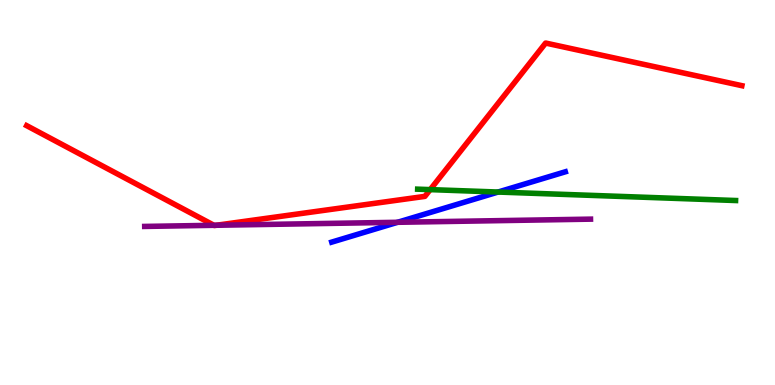[{'lines': ['blue', 'red'], 'intersections': []}, {'lines': ['green', 'red'], 'intersections': [{'x': 5.55, 'y': 5.07}]}, {'lines': ['purple', 'red'], 'intersections': [{'x': 2.76, 'y': 4.15}, {'x': 2.79, 'y': 4.15}]}, {'lines': ['blue', 'green'], 'intersections': [{'x': 6.43, 'y': 5.01}]}, {'lines': ['blue', 'purple'], 'intersections': [{'x': 5.13, 'y': 4.23}]}, {'lines': ['green', 'purple'], 'intersections': []}]